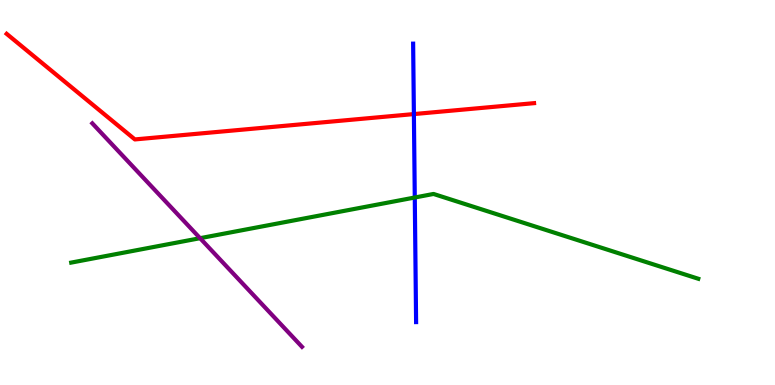[{'lines': ['blue', 'red'], 'intersections': [{'x': 5.34, 'y': 7.04}]}, {'lines': ['green', 'red'], 'intersections': []}, {'lines': ['purple', 'red'], 'intersections': []}, {'lines': ['blue', 'green'], 'intersections': [{'x': 5.35, 'y': 4.87}]}, {'lines': ['blue', 'purple'], 'intersections': []}, {'lines': ['green', 'purple'], 'intersections': [{'x': 2.58, 'y': 3.81}]}]